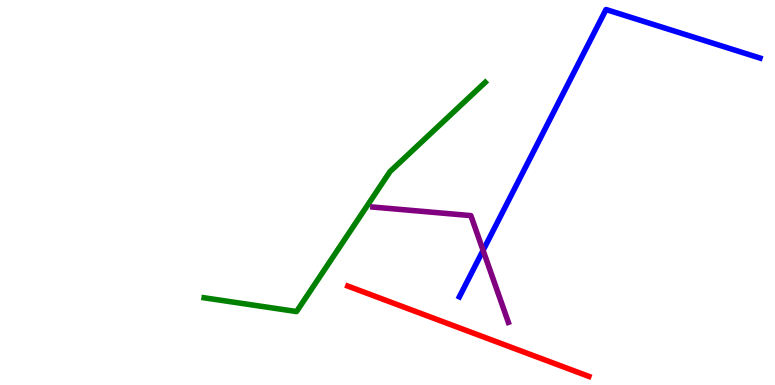[{'lines': ['blue', 'red'], 'intersections': []}, {'lines': ['green', 'red'], 'intersections': []}, {'lines': ['purple', 'red'], 'intersections': []}, {'lines': ['blue', 'green'], 'intersections': []}, {'lines': ['blue', 'purple'], 'intersections': [{'x': 6.23, 'y': 3.5}]}, {'lines': ['green', 'purple'], 'intersections': []}]